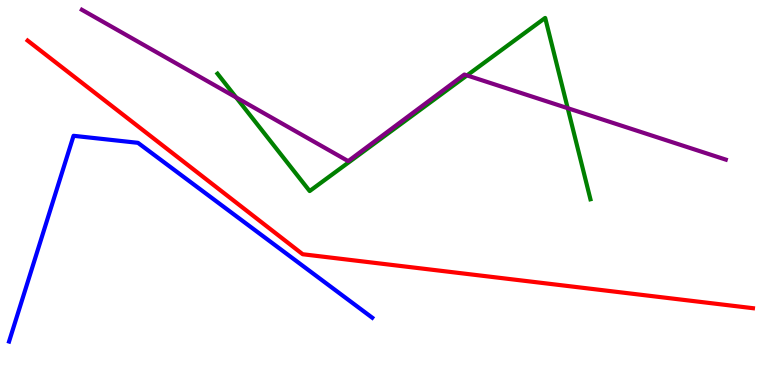[{'lines': ['blue', 'red'], 'intersections': []}, {'lines': ['green', 'red'], 'intersections': []}, {'lines': ['purple', 'red'], 'intersections': []}, {'lines': ['blue', 'green'], 'intersections': []}, {'lines': ['blue', 'purple'], 'intersections': []}, {'lines': ['green', 'purple'], 'intersections': [{'x': 3.05, 'y': 7.47}, {'x': 6.03, 'y': 8.04}, {'x': 7.33, 'y': 7.19}]}]